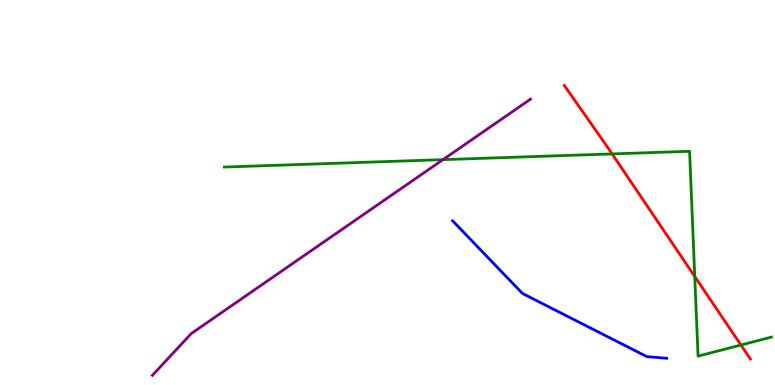[{'lines': ['blue', 'red'], 'intersections': []}, {'lines': ['green', 'red'], 'intersections': [{'x': 7.9, 'y': 6.0}, {'x': 8.96, 'y': 2.82}, {'x': 9.56, 'y': 1.04}]}, {'lines': ['purple', 'red'], 'intersections': []}, {'lines': ['blue', 'green'], 'intersections': []}, {'lines': ['blue', 'purple'], 'intersections': []}, {'lines': ['green', 'purple'], 'intersections': [{'x': 5.72, 'y': 5.85}]}]